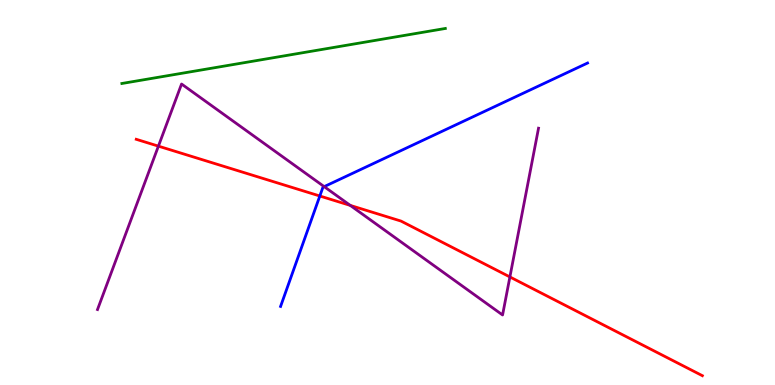[{'lines': ['blue', 'red'], 'intersections': [{'x': 4.13, 'y': 4.91}]}, {'lines': ['green', 'red'], 'intersections': []}, {'lines': ['purple', 'red'], 'intersections': [{'x': 2.04, 'y': 6.2}, {'x': 4.52, 'y': 4.66}, {'x': 6.58, 'y': 2.81}]}, {'lines': ['blue', 'green'], 'intersections': []}, {'lines': ['blue', 'purple'], 'intersections': [{'x': 4.18, 'y': 5.15}]}, {'lines': ['green', 'purple'], 'intersections': []}]